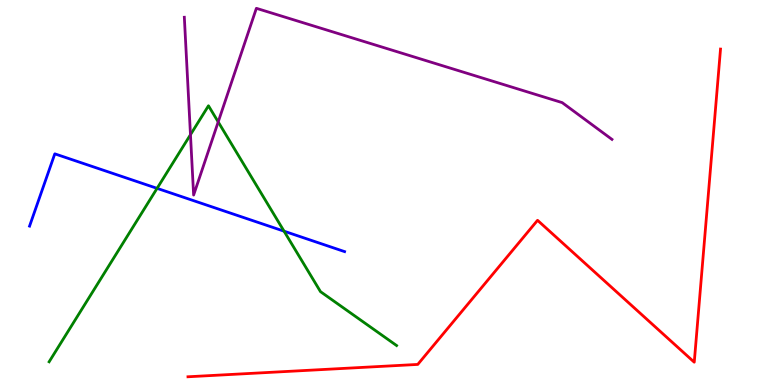[{'lines': ['blue', 'red'], 'intersections': []}, {'lines': ['green', 'red'], 'intersections': []}, {'lines': ['purple', 'red'], 'intersections': []}, {'lines': ['blue', 'green'], 'intersections': [{'x': 2.03, 'y': 5.11}, {'x': 3.67, 'y': 4.0}]}, {'lines': ['blue', 'purple'], 'intersections': []}, {'lines': ['green', 'purple'], 'intersections': [{'x': 2.46, 'y': 6.5}, {'x': 2.82, 'y': 6.83}]}]